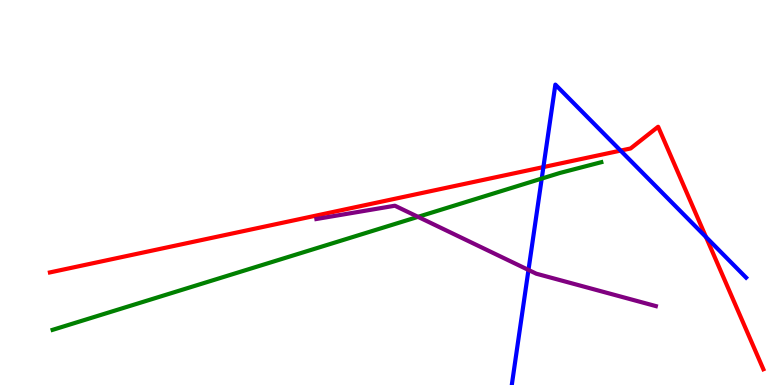[{'lines': ['blue', 'red'], 'intersections': [{'x': 7.01, 'y': 5.66}, {'x': 8.01, 'y': 6.09}, {'x': 9.11, 'y': 3.84}]}, {'lines': ['green', 'red'], 'intersections': []}, {'lines': ['purple', 'red'], 'intersections': []}, {'lines': ['blue', 'green'], 'intersections': [{'x': 6.99, 'y': 5.36}]}, {'lines': ['blue', 'purple'], 'intersections': [{'x': 6.82, 'y': 2.99}]}, {'lines': ['green', 'purple'], 'intersections': [{'x': 5.39, 'y': 4.37}]}]